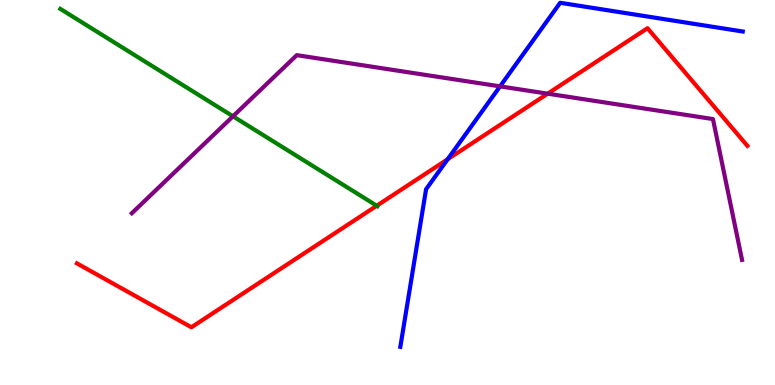[{'lines': ['blue', 'red'], 'intersections': [{'x': 5.78, 'y': 5.86}]}, {'lines': ['green', 'red'], 'intersections': [{'x': 4.86, 'y': 4.66}]}, {'lines': ['purple', 'red'], 'intersections': [{'x': 7.07, 'y': 7.57}]}, {'lines': ['blue', 'green'], 'intersections': []}, {'lines': ['blue', 'purple'], 'intersections': [{'x': 6.45, 'y': 7.76}]}, {'lines': ['green', 'purple'], 'intersections': [{'x': 3.01, 'y': 6.98}]}]